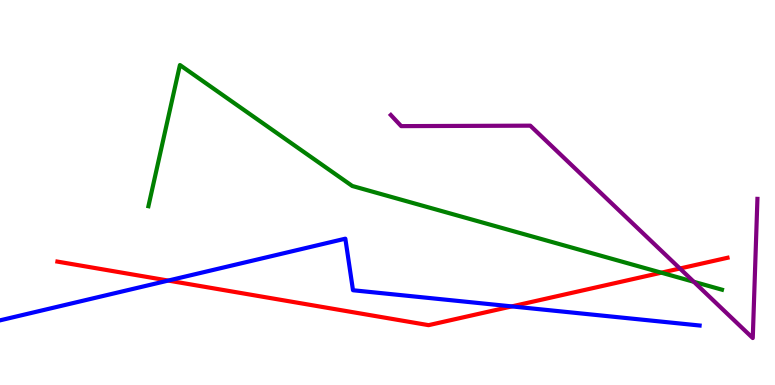[{'lines': ['blue', 'red'], 'intersections': [{'x': 2.17, 'y': 2.71}, {'x': 6.6, 'y': 2.04}]}, {'lines': ['green', 'red'], 'intersections': [{'x': 8.53, 'y': 2.92}]}, {'lines': ['purple', 'red'], 'intersections': [{'x': 8.77, 'y': 3.03}]}, {'lines': ['blue', 'green'], 'intersections': []}, {'lines': ['blue', 'purple'], 'intersections': []}, {'lines': ['green', 'purple'], 'intersections': [{'x': 8.95, 'y': 2.68}]}]